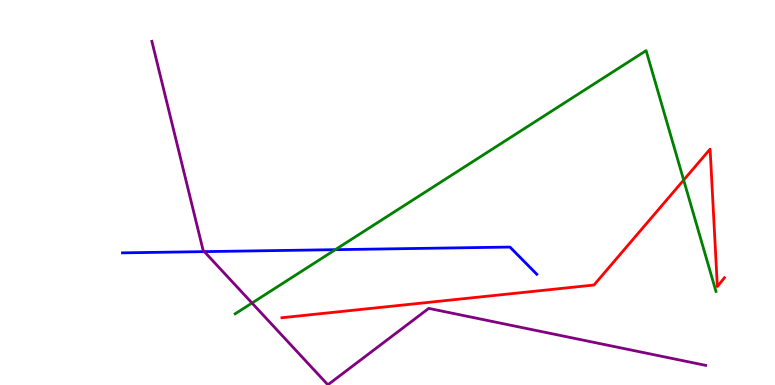[{'lines': ['blue', 'red'], 'intersections': []}, {'lines': ['green', 'red'], 'intersections': [{'x': 8.82, 'y': 5.32}]}, {'lines': ['purple', 'red'], 'intersections': []}, {'lines': ['blue', 'green'], 'intersections': [{'x': 4.33, 'y': 3.51}]}, {'lines': ['blue', 'purple'], 'intersections': [{'x': 2.64, 'y': 3.46}]}, {'lines': ['green', 'purple'], 'intersections': [{'x': 3.25, 'y': 2.13}]}]